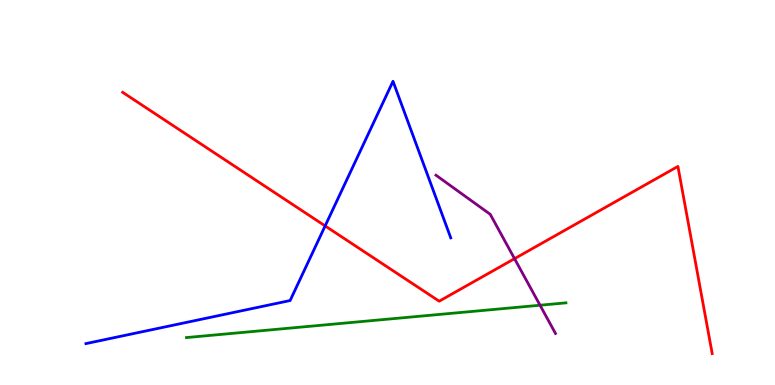[{'lines': ['blue', 'red'], 'intersections': [{'x': 4.2, 'y': 4.13}]}, {'lines': ['green', 'red'], 'intersections': []}, {'lines': ['purple', 'red'], 'intersections': [{'x': 6.64, 'y': 3.28}]}, {'lines': ['blue', 'green'], 'intersections': []}, {'lines': ['blue', 'purple'], 'intersections': []}, {'lines': ['green', 'purple'], 'intersections': [{'x': 6.97, 'y': 2.07}]}]